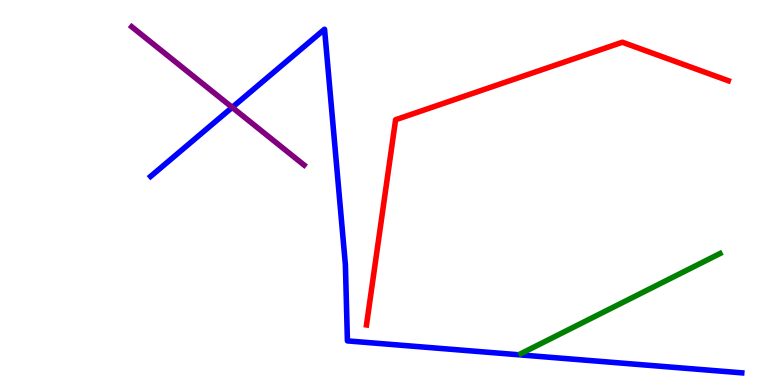[{'lines': ['blue', 'red'], 'intersections': []}, {'lines': ['green', 'red'], 'intersections': []}, {'lines': ['purple', 'red'], 'intersections': []}, {'lines': ['blue', 'green'], 'intersections': []}, {'lines': ['blue', 'purple'], 'intersections': [{'x': 3.0, 'y': 7.21}]}, {'lines': ['green', 'purple'], 'intersections': []}]